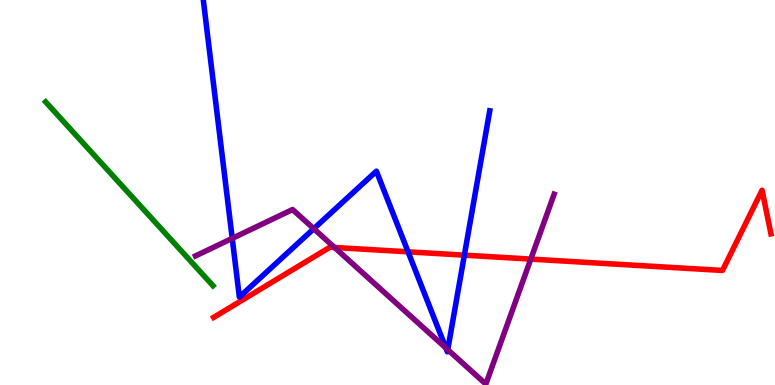[{'lines': ['blue', 'red'], 'intersections': [{'x': 5.27, 'y': 3.46}, {'x': 5.99, 'y': 3.37}]}, {'lines': ['green', 'red'], 'intersections': []}, {'lines': ['purple', 'red'], 'intersections': [{'x': 4.32, 'y': 3.57}, {'x': 6.85, 'y': 3.27}]}, {'lines': ['blue', 'green'], 'intersections': []}, {'lines': ['blue', 'purple'], 'intersections': [{'x': 3.0, 'y': 3.81}, {'x': 4.05, 'y': 4.06}, {'x': 5.75, 'y': 0.962}, {'x': 5.78, 'y': 0.917}]}, {'lines': ['green', 'purple'], 'intersections': []}]